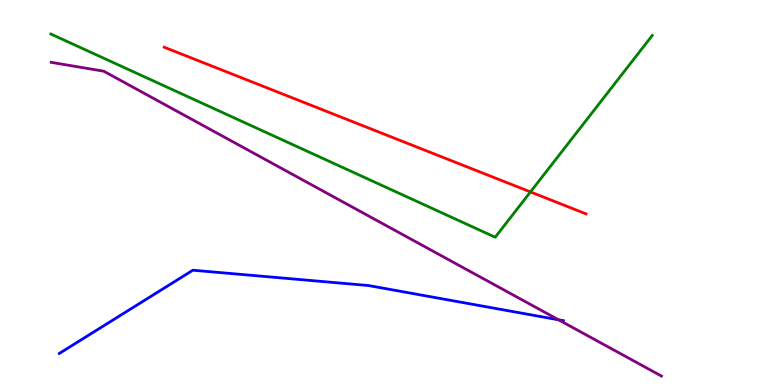[{'lines': ['blue', 'red'], 'intersections': []}, {'lines': ['green', 'red'], 'intersections': [{'x': 6.84, 'y': 5.01}]}, {'lines': ['purple', 'red'], 'intersections': []}, {'lines': ['blue', 'green'], 'intersections': []}, {'lines': ['blue', 'purple'], 'intersections': [{'x': 7.21, 'y': 1.69}]}, {'lines': ['green', 'purple'], 'intersections': []}]